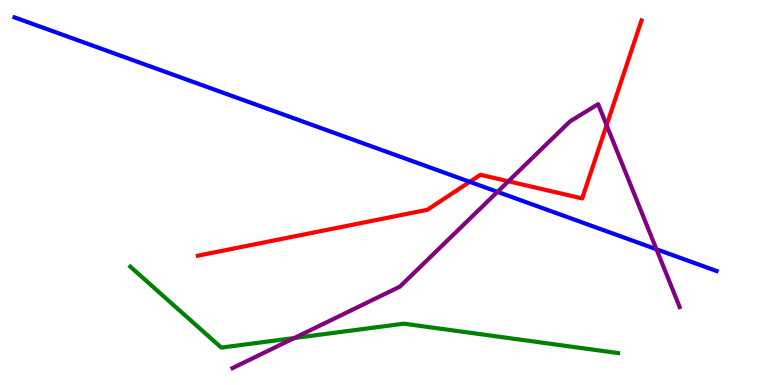[{'lines': ['blue', 'red'], 'intersections': [{'x': 6.06, 'y': 5.28}]}, {'lines': ['green', 'red'], 'intersections': []}, {'lines': ['purple', 'red'], 'intersections': [{'x': 6.56, 'y': 5.29}, {'x': 7.83, 'y': 6.75}]}, {'lines': ['blue', 'green'], 'intersections': []}, {'lines': ['blue', 'purple'], 'intersections': [{'x': 6.42, 'y': 5.02}, {'x': 8.47, 'y': 3.53}]}, {'lines': ['green', 'purple'], 'intersections': [{'x': 3.8, 'y': 1.22}]}]